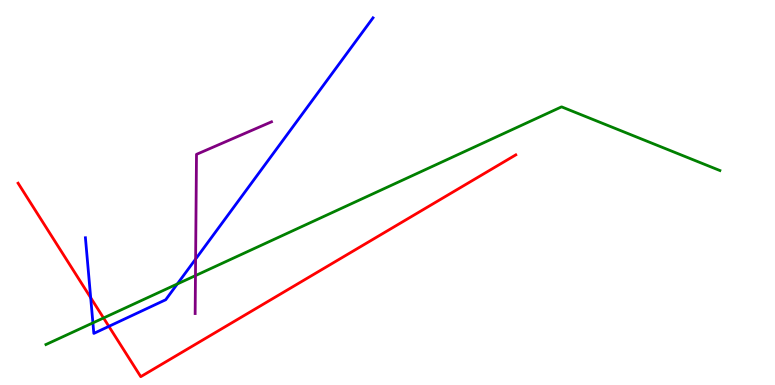[{'lines': ['blue', 'red'], 'intersections': [{'x': 1.17, 'y': 2.27}, {'x': 1.4, 'y': 1.52}]}, {'lines': ['green', 'red'], 'intersections': [{'x': 1.34, 'y': 1.74}]}, {'lines': ['purple', 'red'], 'intersections': []}, {'lines': ['blue', 'green'], 'intersections': [{'x': 1.2, 'y': 1.61}, {'x': 2.29, 'y': 2.62}]}, {'lines': ['blue', 'purple'], 'intersections': [{'x': 2.52, 'y': 3.27}]}, {'lines': ['green', 'purple'], 'intersections': [{'x': 2.52, 'y': 2.84}]}]